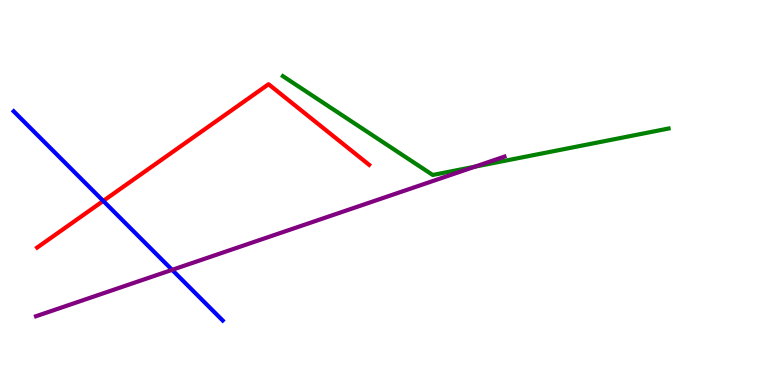[{'lines': ['blue', 'red'], 'intersections': [{'x': 1.33, 'y': 4.78}]}, {'lines': ['green', 'red'], 'intersections': []}, {'lines': ['purple', 'red'], 'intersections': []}, {'lines': ['blue', 'green'], 'intersections': []}, {'lines': ['blue', 'purple'], 'intersections': [{'x': 2.22, 'y': 2.99}]}, {'lines': ['green', 'purple'], 'intersections': [{'x': 6.13, 'y': 5.67}]}]